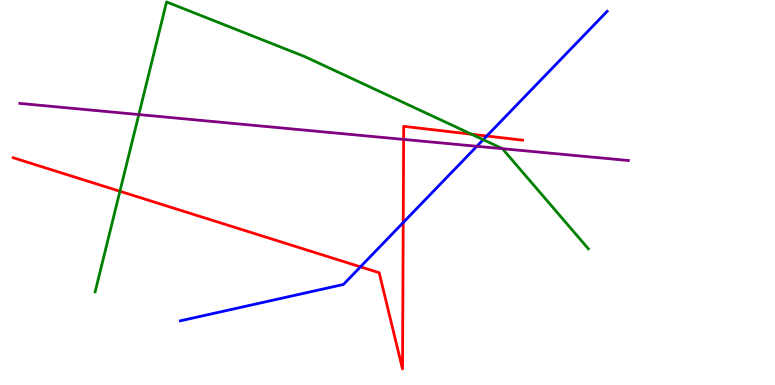[{'lines': ['blue', 'red'], 'intersections': [{'x': 4.65, 'y': 3.07}, {'x': 5.2, 'y': 4.22}, {'x': 6.28, 'y': 6.47}]}, {'lines': ['green', 'red'], 'intersections': [{'x': 1.55, 'y': 5.03}, {'x': 6.08, 'y': 6.51}]}, {'lines': ['purple', 'red'], 'intersections': [{'x': 5.21, 'y': 6.38}]}, {'lines': ['blue', 'green'], 'intersections': [{'x': 6.24, 'y': 6.37}]}, {'lines': ['blue', 'purple'], 'intersections': [{'x': 6.15, 'y': 6.2}]}, {'lines': ['green', 'purple'], 'intersections': [{'x': 1.79, 'y': 7.02}, {'x': 6.48, 'y': 6.14}]}]